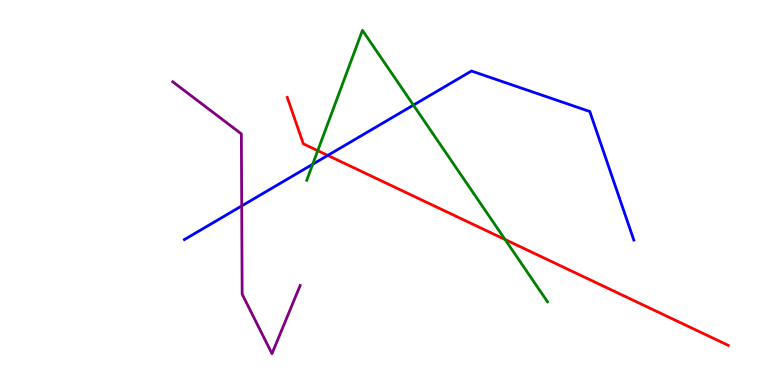[{'lines': ['blue', 'red'], 'intersections': [{'x': 4.23, 'y': 5.96}]}, {'lines': ['green', 'red'], 'intersections': [{'x': 4.1, 'y': 6.09}, {'x': 6.52, 'y': 3.78}]}, {'lines': ['purple', 'red'], 'intersections': []}, {'lines': ['blue', 'green'], 'intersections': [{'x': 4.03, 'y': 5.73}, {'x': 5.33, 'y': 7.27}]}, {'lines': ['blue', 'purple'], 'intersections': [{'x': 3.12, 'y': 4.65}]}, {'lines': ['green', 'purple'], 'intersections': []}]